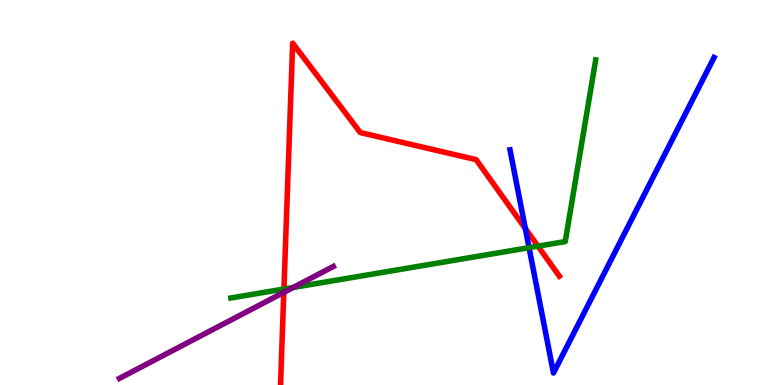[{'lines': ['blue', 'red'], 'intersections': [{'x': 6.78, 'y': 4.06}]}, {'lines': ['green', 'red'], 'intersections': [{'x': 3.66, 'y': 2.49}, {'x': 6.94, 'y': 3.61}]}, {'lines': ['purple', 'red'], 'intersections': [{'x': 3.66, 'y': 2.41}]}, {'lines': ['blue', 'green'], 'intersections': [{'x': 6.83, 'y': 3.57}]}, {'lines': ['blue', 'purple'], 'intersections': []}, {'lines': ['green', 'purple'], 'intersections': [{'x': 3.78, 'y': 2.53}]}]